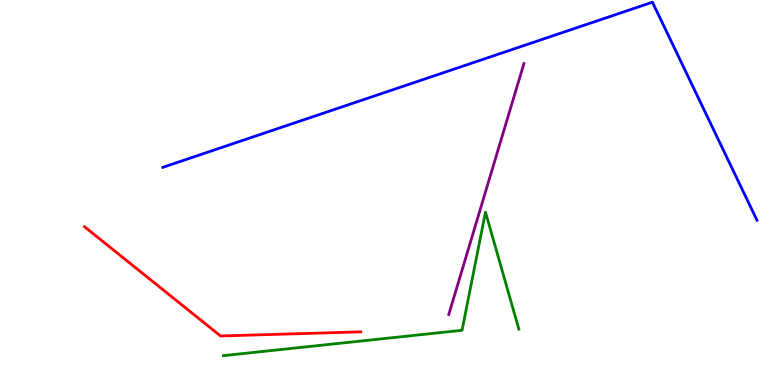[{'lines': ['blue', 'red'], 'intersections': []}, {'lines': ['green', 'red'], 'intersections': []}, {'lines': ['purple', 'red'], 'intersections': []}, {'lines': ['blue', 'green'], 'intersections': []}, {'lines': ['blue', 'purple'], 'intersections': []}, {'lines': ['green', 'purple'], 'intersections': []}]